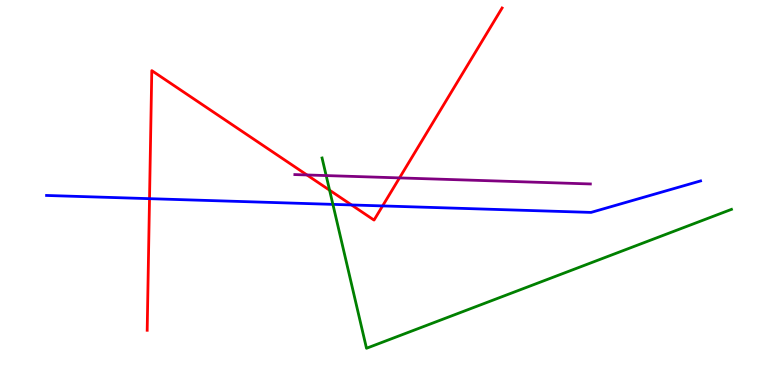[{'lines': ['blue', 'red'], 'intersections': [{'x': 1.93, 'y': 4.84}, {'x': 4.54, 'y': 4.68}, {'x': 4.94, 'y': 4.65}]}, {'lines': ['green', 'red'], 'intersections': [{'x': 4.25, 'y': 5.06}]}, {'lines': ['purple', 'red'], 'intersections': [{'x': 3.96, 'y': 5.46}, {'x': 5.15, 'y': 5.38}]}, {'lines': ['blue', 'green'], 'intersections': [{'x': 4.3, 'y': 4.69}]}, {'lines': ['blue', 'purple'], 'intersections': []}, {'lines': ['green', 'purple'], 'intersections': [{'x': 4.21, 'y': 5.44}]}]